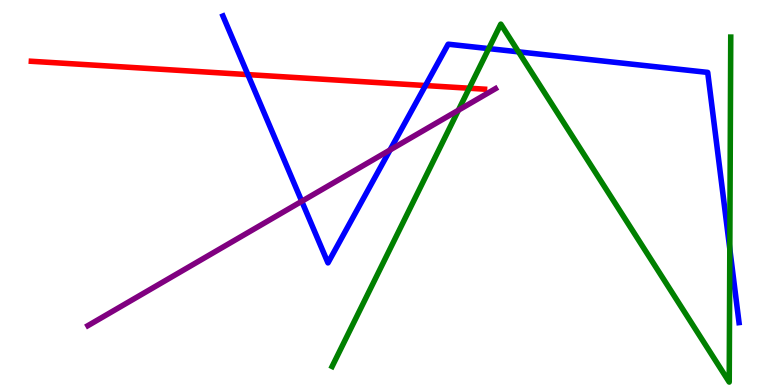[{'lines': ['blue', 'red'], 'intersections': [{'x': 3.2, 'y': 8.06}, {'x': 5.49, 'y': 7.78}]}, {'lines': ['green', 'red'], 'intersections': [{'x': 6.05, 'y': 7.71}]}, {'lines': ['purple', 'red'], 'intersections': []}, {'lines': ['blue', 'green'], 'intersections': [{'x': 6.31, 'y': 8.74}, {'x': 6.69, 'y': 8.65}, {'x': 9.42, 'y': 3.53}]}, {'lines': ['blue', 'purple'], 'intersections': [{'x': 3.89, 'y': 4.77}, {'x': 5.03, 'y': 6.11}]}, {'lines': ['green', 'purple'], 'intersections': [{'x': 5.91, 'y': 7.14}]}]